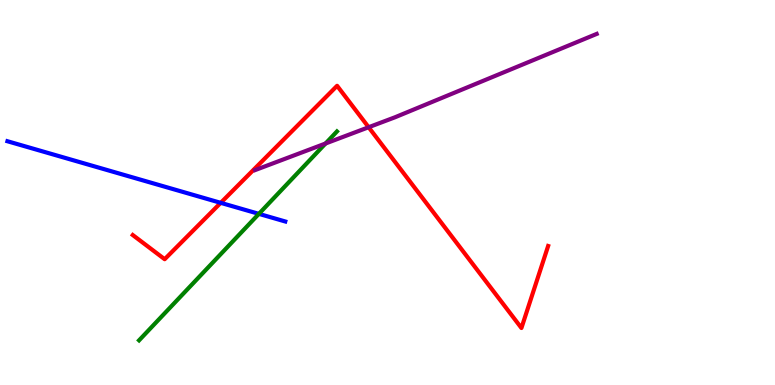[{'lines': ['blue', 'red'], 'intersections': [{'x': 2.85, 'y': 4.73}]}, {'lines': ['green', 'red'], 'intersections': []}, {'lines': ['purple', 'red'], 'intersections': [{'x': 4.76, 'y': 6.7}]}, {'lines': ['blue', 'green'], 'intersections': [{'x': 3.34, 'y': 4.45}]}, {'lines': ['blue', 'purple'], 'intersections': []}, {'lines': ['green', 'purple'], 'intersections': [{'x': 4.2, 'y': 6.27}]}]